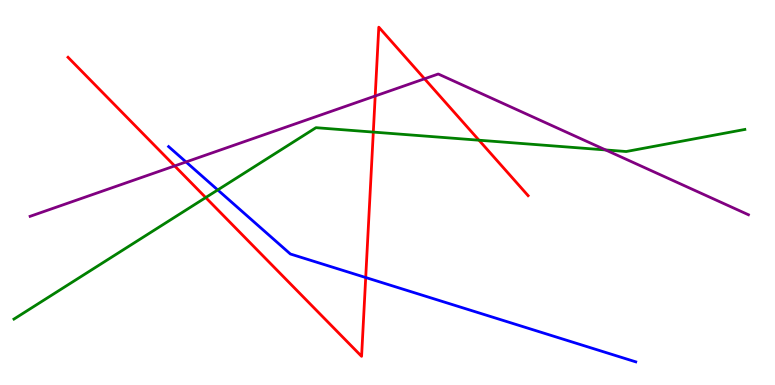[{'lines': ['blue', 'red'], 'intersections': [{'x': 4.72, 'y': 2.79}]}, {'lines': ['green', 'red'], 'intersections': [{'x': 2.65, 'y': 4.87}, {'x': 4.82, 'y': 6.57}, {'x': 6.18, 'y': 6.36}]}, {'lines': ['purple', 'red'], 'intersections': [{'x': 2.25, 'y': 5.69}, {'x': 4.84, 'y': 7.51}, {'x': 5.48, 'y': 7.95}]}, {'lines': ['blue', 'green'], 'intersections': [{'x': 2.81, 'y': 5.07}]}, {'lines': ['blue', 'purple'], 'intersections': [{'x': 2.4, 'y': 5.79}]}, {'lines': ['green', 'purple'], 'intersections': [{'x': 7.81, 'y': 6.11}]}]